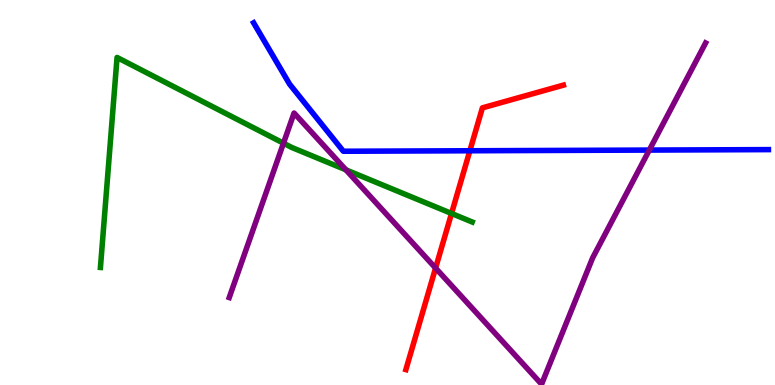[{'lines': ['blue', 'red'], 'intersections': [{'x': 6.06, 'y': 6.08}]}, {'lines': ['green', 'red'], 'intersections': [{'x': 5.83, 'y': 4.46}]}, {'lines': ['purple', 'red'], 'intersections': [{'x': 5.62, 'y': 3.04}]}, {'lines': ['blue', 'green'], 'intersections': []}, {'lines': ['blue', 'purple'], 'intersections': [{'x': 8.38, 'y': 6.1}]}, {'lines': ['green', 'purple'], 'intersections': [{'x': 3.66, 'y': 6.28}, {'x': 4.46, 'y': 5.59}]}]